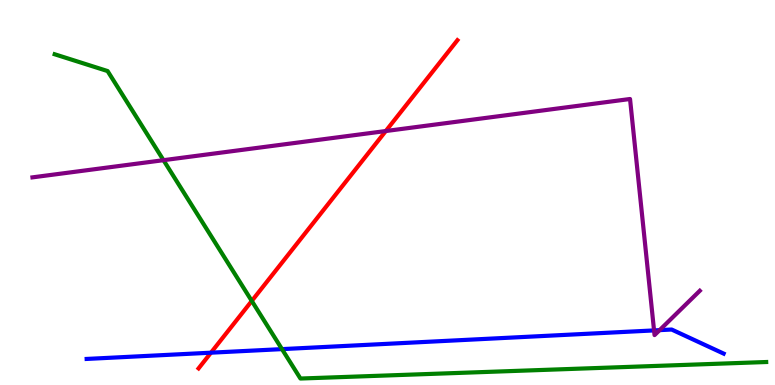[{'lines': ['blue', 'red'], 'intersections': [{'x': 2.72, 'y': 0.839}]}, {'lines': ['green', 'red'], 'intersections': [{'x': 3.25, 'y': 2.18}]}, {'lines': ['purple', 'red'], 'intersections': [{'x': 4.98, 'y': 6.6}]}, {'lines': ['blue', 'green'], 'intersections': [{'x': 3.64, 'y': 0.932}]}, {'lines': ['blue', 'purple'], 'intersections': [{'x': 8.44, 'y': 1.42}, {'x': 8.51, 'y': 1.43}]}, {'lines': ['green', 'purple'], 'intersections': [{'x': 2.11, 'y': 5.84}]}]